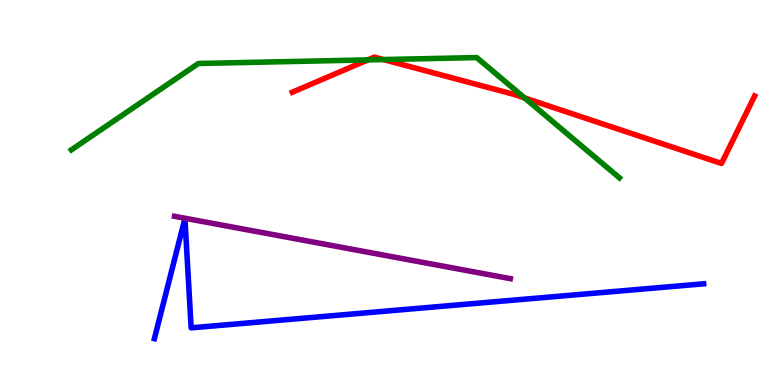[{'lines': ['blue', 'red'], 'intersections': []}, {'lines': ['green', 'red'], 'intersections': [{'x': 4.75, 'y': 8.44}, {'x': 4.95, 'y': 8.45}, {'x': 6.77, 'y': 7.46}]}, {'lines': ['purple', 'red'], 'intersections': []}, {'lines': ['blue', 'green'], 'intersections': []}, {'lines': ['blue', 'purple'], 'intersections': []}, {'lines': ['green', 'purple'], 'intersections': []}]